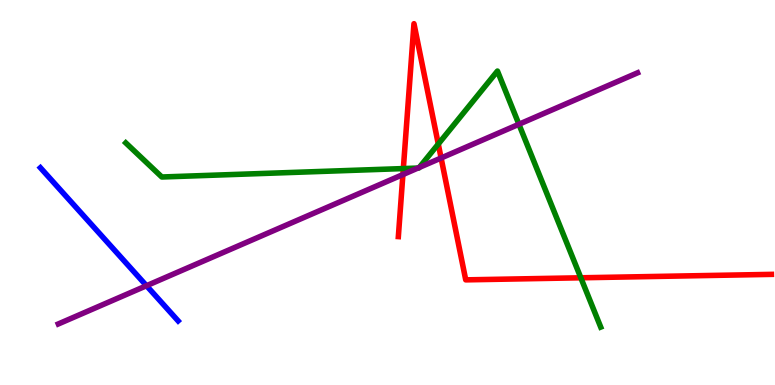[{'lines': ['blue', 'red'], 'intersections': []}, {'lines': ['green', 'red'], 'intersections': [{'x': 5.2, 'y': 5.62}, {'x': 5.66, 'y': 6.26}, {'x': 7.49, 'y': 2.78}]}, {'lines': ['purple', 'red'], 'intersections': [{'x': 5.2, 'y': 5.47}, {'x': 5.69, 'y': 5.9}]}, {'lines': ['blue', 'green'], 'intersections': []}, {'lines': ['blue', 'purple'], 'intersections': [{'x': 1.89, 'y': 2.58}]}, {'lines': ['green', 'purple'], 'intersections': [{'x': 5.39, 'y': 5.63}, {'x': 5.41, 'y': 5.65}, {'x': 6.7, 'y': 6.77}]}]